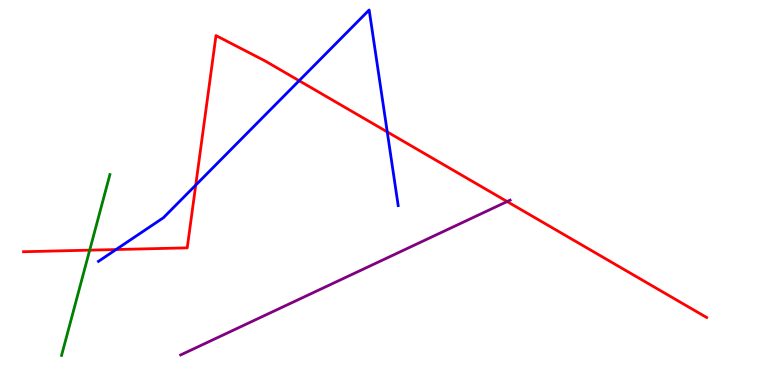[{'lines': ['blue', 'red'], 'intersections': [{'x': 1.5, 'y': 3.52}, {'x': 2.53, 'y': 5.19}, {'x': 3.86, 'y': 7.9}, {'x': 5.0, 'y': 6.57}]}, {'lines': ['green', 'red'], 'intersections': [{'x': 1.16, 'y': 3.5}]}, {'lines': ['purple', 'red'], 'intersections': [{'x': 6.54, 'y': 4.76}]}, {'lines': ['blue', 'green'], 'intersections': []}, {'lines': ['blue', 'purple'], 'intersections': []}, {'lines': ['green', 'purple'], 'intersections': []}]